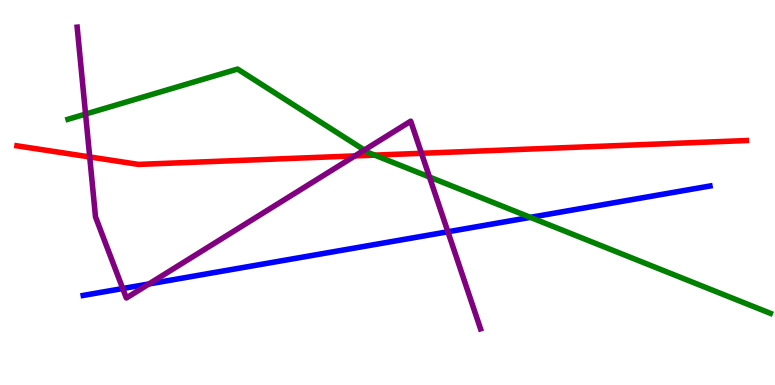[{'lines': ['blue', 'red'], 'intersections': []}, {'lines': ['green', 'red'], 'intersections': [{'x': 4.84, 'y': 5.97}]}, {'lines': ['purple', 'red'], 'intersections': [{'x': 1.16, 'y': 5.92}, {'x': 4.58, 'y': 5.95}, {'x': 5.44, 'y': 6.02}]}, {'lines': ['blue', 'green'], 'intersections': [{'x': 6.84, 'y': 4.35}]}, {'lines': ['blue', 'purple'], 'intersections': [{'x': 1.58, 'y': 2.51}, {'x': 1.92, 'y': 2.62}, {'x': 5.78, 'y': 3.98}]}, {'lines': ['green', 'purple'], 'intersections': [{'x': 1.1, 'y': 7.04}, {'x': 4.7, 'y': 6.1}, {'x': 5.54, 'y': 5.4}]}]